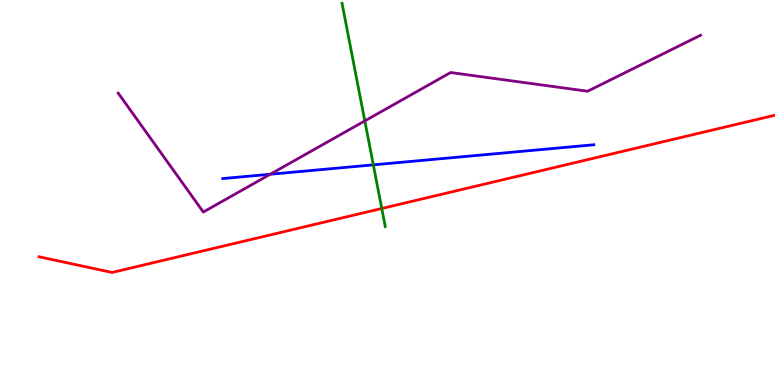[{'lines': ['blue', 'red'], 'intersections': []}, {'lines': ['green', 'red'], 'intersections': [{'x': 4.93, 'y': 4.58}]}, {'lines': ['purple', 'red'], 'intersections': []}, {'lines': ['blue', 'green'], 'intersections': [{'x': 4.82, 'y': 5.72}]}, {'lines': ['blue', 'purple'], 'intersections': [{'x': 3.49, 'y': 5.47}]}, {'lines': ['green', 'purple'], 'intersections': [{'x': 4.71, 'y': 6.86}]}]